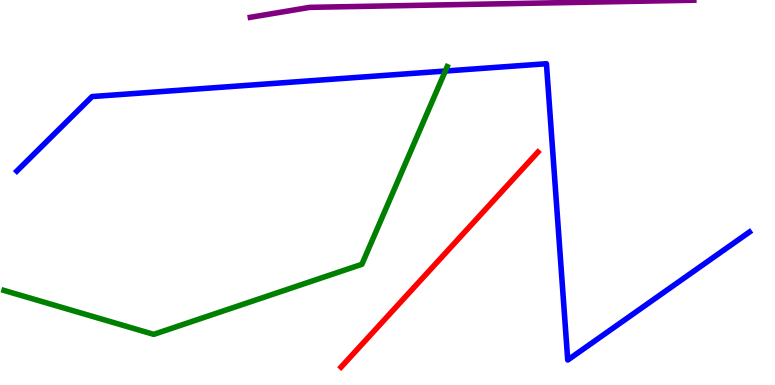[{'lines': ['blue', 'red'], 'intersections': []}, {'lines': ['green', 'red'], 'intersections': []}, {'lines': ['purple', 'red'], 'intersections': []}, {'lines': ['blue', 'green'], 'intersections': [{'x': 5.75, 'y': 8.15}]}, {'lines': ['blue', 'purple'], 'intersections': []}, {'lines': ['green', 'purple'], 'intersections': []}]